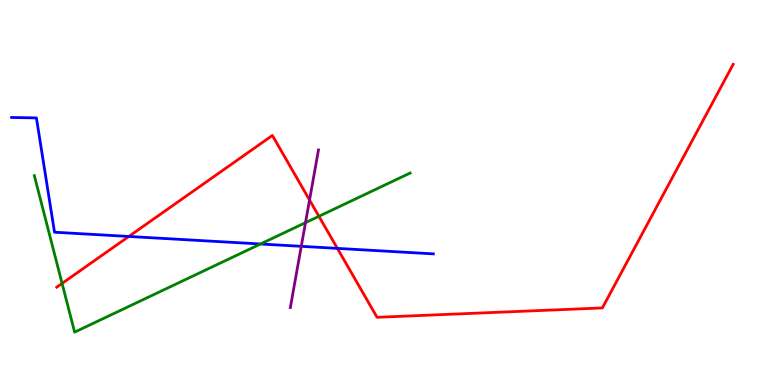[{'lines': ['blue', 'red'], 'intersections': [{'x': 1.66, 'y': 3.86}, {'x': 4.35, 'y': 3.55}]}, {'lines': ['green', 'red'], 'intersections': [{'x': 0.801, 'y': 2.64}, {'x': 4.11, 'y': 4.38}]}, {'lines': ['purple', 'red'], 'intersections': [{'x': 3.99, 'y': 4.8}]}, {'lines': ['blue', 'green'], 'intersections': [{'x': 3.36, 'y': 3.66}]}, {'lines': ['blue', 'purple'], 'intersections': [{'x': 3.89, 'y': 3.6}]}, {'lines': ['green', 'purple'], 'intersections': [{'x': 3.94, 'y': 4.22}]}]